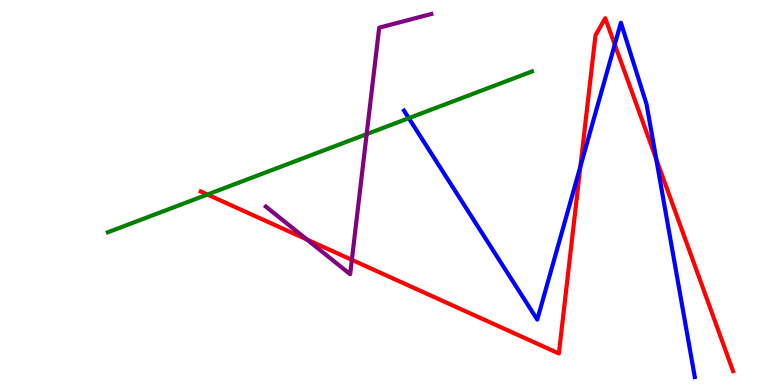[{'lines': ['blue', 'red'], 'intersections': [{'x': 7.49, 'y': 5.67}, {'x': 7.93, 'y': 8.84}, {'x': 8.47, 'y': 5.87}]}, {'lines': ['green', 'red'], 'intersections': [{'x': 2.68, 'y': 4.95}]}, {'lines': ['purple', 'red'], 'intersections': [{'x': 3.96, 'y': 3.78}, {'x': 4.54, 'y': 3.25}]}, {'lines': ['blue', 'green'], 'intersections': [{'x': 5.27, 'y': 6.93}]}, {'lines': ['blue', 'purple'], 'intersections': []}, {'lines': ['green', 'purple'], 'intersections': [{'x': 4.73, 'y': 6.52}]}]